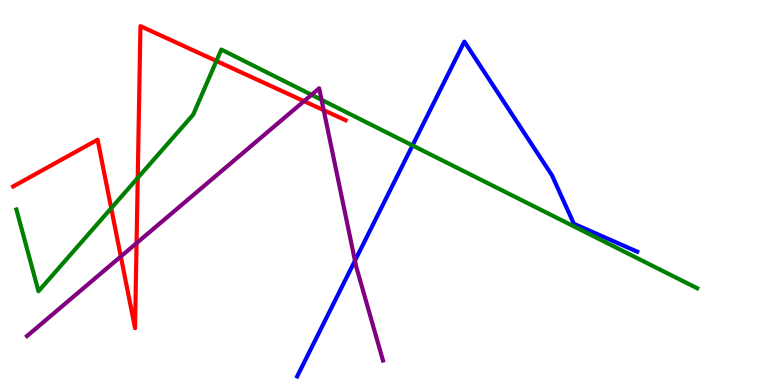[{'lines': ['blue', 'red'], 'intersections': []}, {'lines': ['green', 'red'], 'intersections': [{'x': 1.43, 'y': 4.59}, {'x': 1.78, 'y': 5.38}, {'x': 2.79, 'y': 8.42}]}, {'lines': ['purple', 'red'], 'intersections': [{'x': 1.56, 'y': 3.34}, {'x': 1.76, 'y': 3.68}, {'x': 3.92, 'y': 7.37}, {'x': 4.18, 'y': 7.14}]}, {'lines': ['blue', 'green'], 'intersections': [{'x': 5.32, 'y': 6.22}]}, {'lines': ['blue', 'purple'], 'intersections': [{'x': 4.58, 'y': 3.23}]}, {'lines': ['green', 'purple'], 'intersections': [{'x': 4.02, 'y': 7.54}, {'x': 4.15, 'y': 7.41}]}]